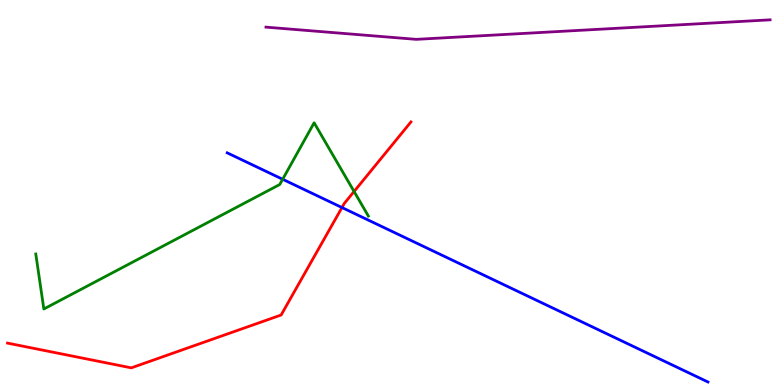[{'lines': ['blue', 'red'], 'intersections': [{'x': 4.41, 'y': 4.61}]}, {'lines': ['green', 'red'], 'intersections': [{'x': 4.57, 'y': 5.03}]}, {'lines': ['purple', 'red'], 'intersections': []}, {'lines': ['blue', 'green'], 'intersections': [{'x': 3.65, 'y': 5.34}]}, {'lines': ['blue', 'purple'], 'intersections': []}, {'lines': ['green', 'purple'], 'intersections': []}]